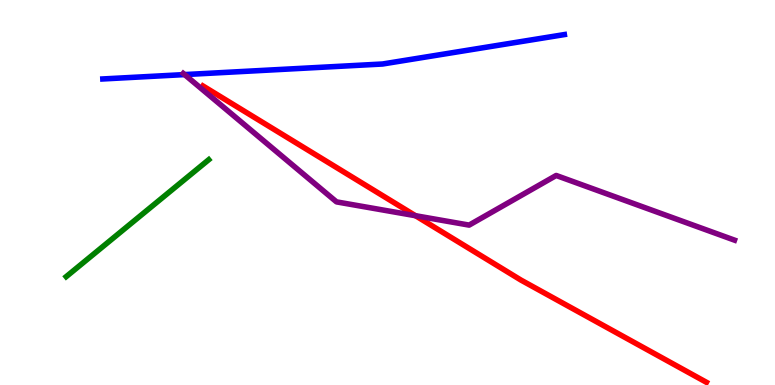[{'lines': ['blue', 'red'], 'intersections': []}, {'lines': ['green', 'red'], 'intersections': []}, {'lines': ['purple', 'red'], 'intersections': [{'x': 5.36, 'y': 4.4}]}, {'lines': ['blue', 'green'], 'intersections': []}, {'lines': ['blue', 'purple'], 'intersections': [{'x': 2.38, 'y': 8.06}]}, {'lines': ['green', 'purple'], 'intersections': []}]